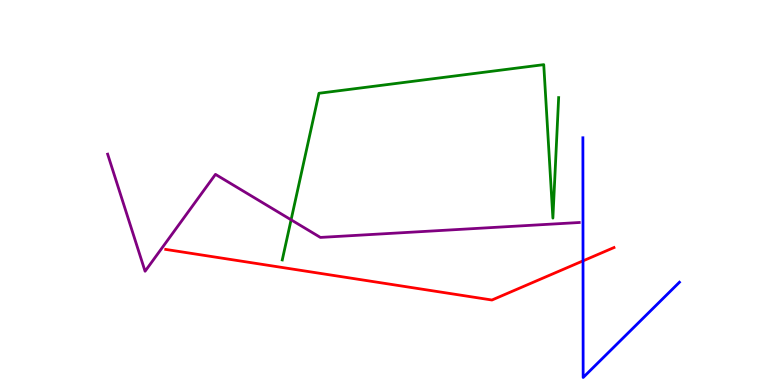[{'lines': ['blue', 'red'], 'intersections': [{'x': 7.52, 'y': 3.22}]}, {'lines': ['green', 'red'], 'intersections': []}, {'lines': ['purple', 'red'], 'intersections': []}, {'lines': ['blue', 'green'], 'intersections': []}, {'lines': ['blue', 'purple'], 'intersections': []}, {'lines': ['green', 'purple'], 'intersections': [{'x': 3.76, 'y': 4.29}]}]